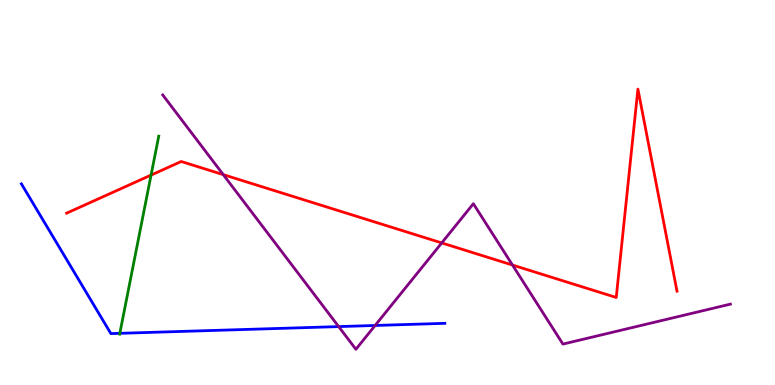[{'lines': ['blue', 'red'], 'intersections': []}, {'lines': ['green', 'red'], 'intersections': [{'x': 1.95, 'y': 5.45}]}, {'lines': ['purple', 'red'], 'intersections': [{'x': 2.88, 'y': 5.46}, {'x': 5.7, 'y': 3.69}, {'x': 6.61, 'y': 3.12}]}, {'lines': ['blue', 'green'], 'intersections': [{'x': 1.55, 'y': 1.34}]}, {'lines': ['blue', 'purple'], 'intersections': [{'x': 4.37, 'y': 1.52}, {'x': 4.84, 'y': 1.55}]}, {'lines': ['green', 'purple'], 'intersections': []}]